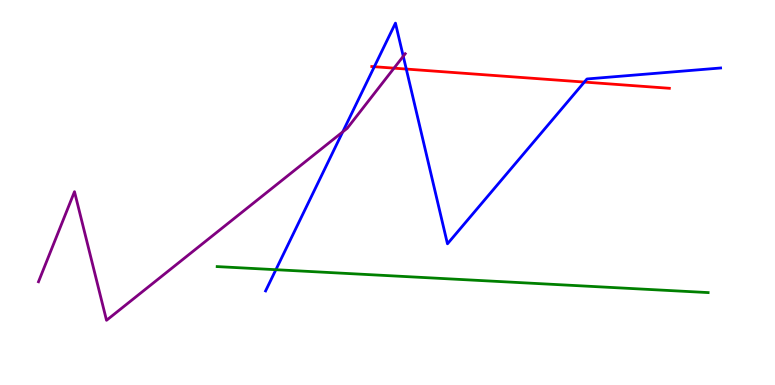[{'lines': ['blue', 'red'], 'intersections': [{'x': 4.83, 'y': 8.27}, {'x': 5.24, 'y': 8.21}, {'x': 7.54, 'y': 7.87}]}, {'lines': ['green', 'red'], 'intersections': []}, {'lines': ['purple', 'red'], 'intersections': [{'x': 5.08, 'y': 8.23}]}, {'lines': ['blue', 'green'], 'intersections': [{'x': 3.56, 'y': 2.99}]}, {'lines': ['blue', 'purple'], 'intersections': [{'x': 4.42, 'y': 6.57}, {'x': 5.2, 'y': 8.54}]}, {'lines': ['green', 'purple'], 'intersections': []}]